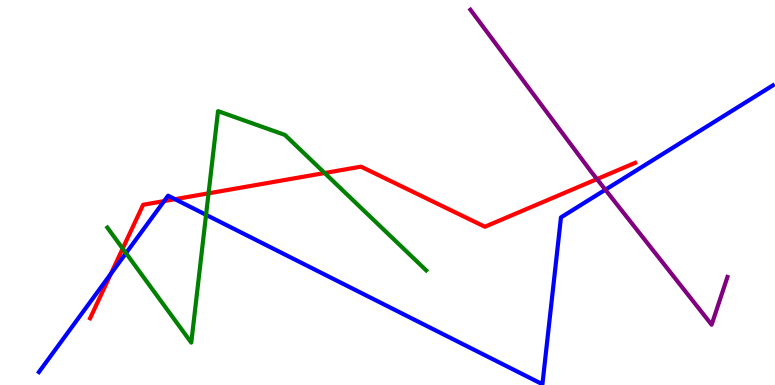[{'lines': ['blue', 'red'], 'intersections': [{'x': 1.43, 'y': 2.89}, {'x': 2.12, 'y': 4.78}, {'x': 2.26, 'y': 4.83}]}, {'lines': ['green', 'red'], 'intersections': [{'x': 1.58, 'y': 3.54}, {'x': 2.69, 'y': 4.98}, {'x': 4.19, 'y': 5.51}]}, {'lines': ['purple', 'red'], 'intersections': [{'x': 7.7, 'y': 5.35}]}, {'lines': ['blue', 'green'], 'intersections': [{'x': 1.63, 'y': 3.43}, {'x': 2.66, 'y': 4.42}]}, {'lines': ['blue', 'purple'], 'intersections': [{'x': 7.81, 'y': 5.07}]}, {'lines': ['green', 'purple'], 'intersections': []}]